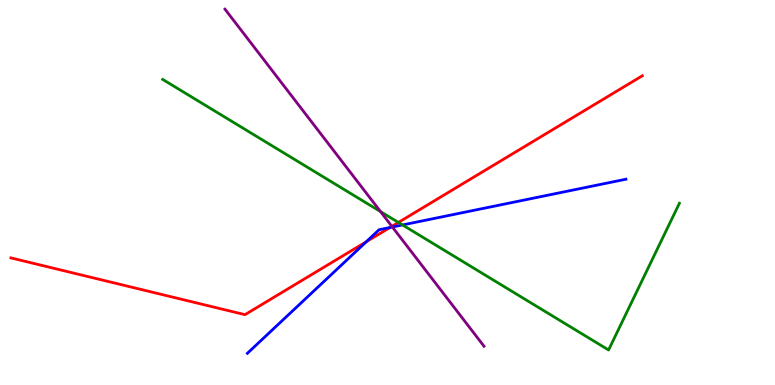[{'lines': ['blue', 'red'], 'intersections': [{'x': 4.73, 'y': 3.72}, {'x': 5.03, 'y': 4.09}]}, {'lines': ['green', 'red'], 'intersections': [{'x': 5.14, 'y': 4.22}]}, {'lines': ['purple', 'red'], 'intersections': [{'x': 5.06, 'y': 4.12}]}, {'lines': ['blue', 'green'], 'intersections': [{'x': 5.19, 'y': 4.16}]}, {'lines': ['blue', 'purple'], 'intersections': [{'x': 5.06, 'y': 4.1}]}, {'lines': ['green', 'purple'], 'intersections': [{'x': 4.91, 'y': 4.5}]}]